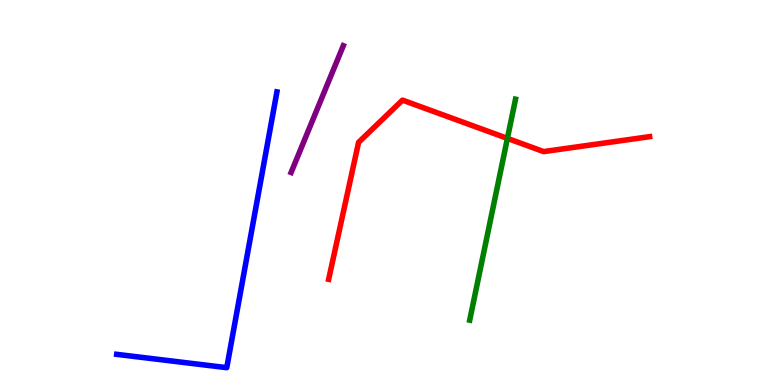[{'lines': ['blue', 'red'], 'intersections': []}, {'lines': ['green', 'red'], 'intersections': [{'x': 6.55, 'y': 6.41}]}, {'lines': ['purple', 'red'], 'intersections': []}, {'lines': ['blue', 'green'], 'intersections': []}, {'lines': ['blue', 'purple'], 'intersections': []}, {'lines': ['green', 'purple'], 'intersections': []}]